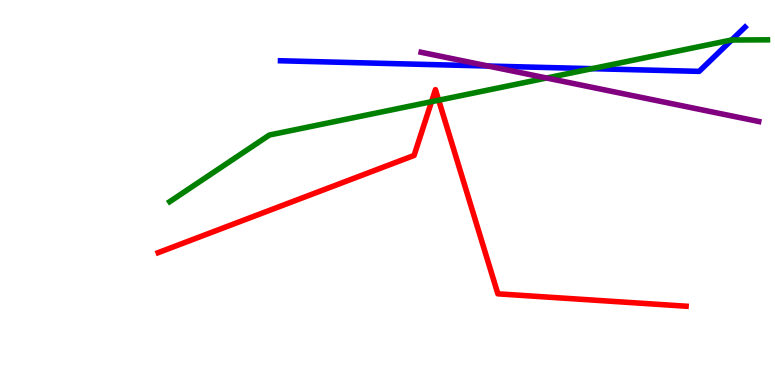[{'lines': ['blue', 'red'], 'intersections': []}, {'lines': ['green', 'red'], 'intersections': [{'x': 5.57, 'y': 7.36}, {'x': 5.66, 'y': 7.4}]}, {'lines': ['purple', 'red'], 'intersections': []}, {'lines': ['blue', 'green'], 'intersections': [{'x': 7.64, 'y': 8.22}, {'x': 9.44, 'y': 8.96}]}, {'lines': ['blue', 'purple'], 'intersections': [{'x': 6.3, 'y': 8.28}]}, {'lines': ['green', 'purple'], 'intersections': [{'x': 7.05, 'y': 7.97}]}]